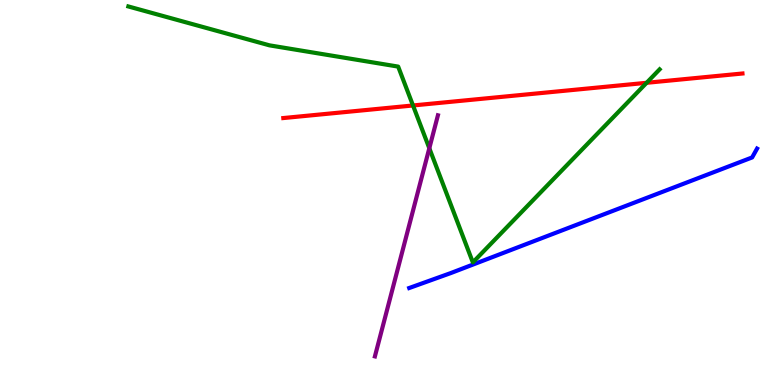[{'lines': ['blue', 'red'], 'intersections': []}, {'lines': ['green', 'red'], 'intersections': [{'x': 5.33, 'y': 7.26}, {'x': 8.34, 'y': 7.85}]}, {'lines': ['purple', 'red'], 'intersections': []}, {'lines': ['blue', 'green'], 'intersections': []}, {'lines': ['blue', 'purple'], 'intersections': []}, {'lines': ['green', 'purple'], 'intersections': [{'x': 5.54, 'y': 6.15}]}]